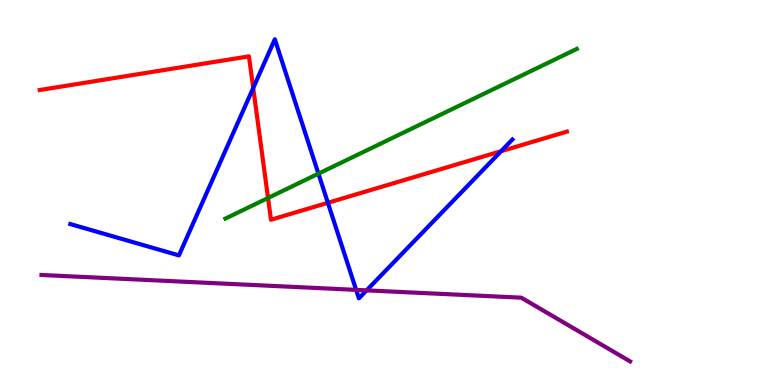[{'lines': ['blue', 'red'], 'intersections': [{'x': 3.27, 'y': 7.71}, {'x': 4.23, 'y': 4.73}, {'x': 6.47, 'y': 6.07}]}, {'lines': ['green', 'red'], 'intersections': [{'x': 3.46, 'y': 4.86}]}, {'lines': ['purple', 'red'], 'intersections': []}, {'lines': ['blue', 'green'], 'intersections': [{'x': 4.11, 'y': 5.49}]}, {'lines': ['blue', 'purple'], 'intersections': [{'x': 4.6, 'y': 2.47}, {'x': 4.73, 'y': 2.46}]}, {'lines': ['green', 'purple'], 'intersections': []}]